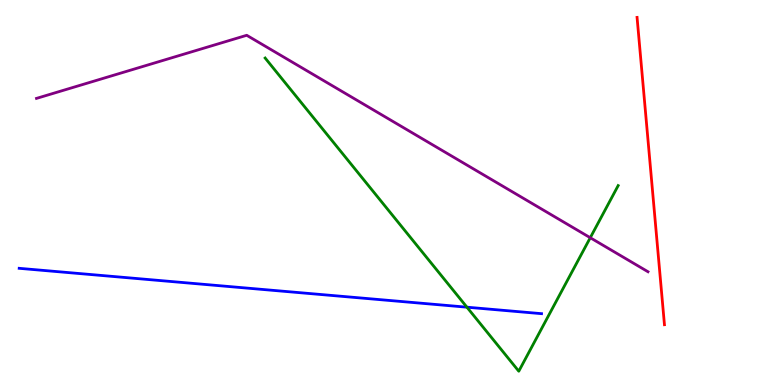[{'lines': ['blue', 'red'], 'intersections': []}, {'lines': ['green', 'red'], 'intersections': []}, {'lines': ['purple', 'red'], 'intersections': []}, {'lines': ['blue', 'green'], 'intersections': [{'x': 6.02, 'y': 2.02}]}, {'lines': ['blue', 'purple'], 'intersections': []}, {'lines': ['green', 'purple'], 'intersections': [{'x': 7.62, 'y': 3.83}]}]